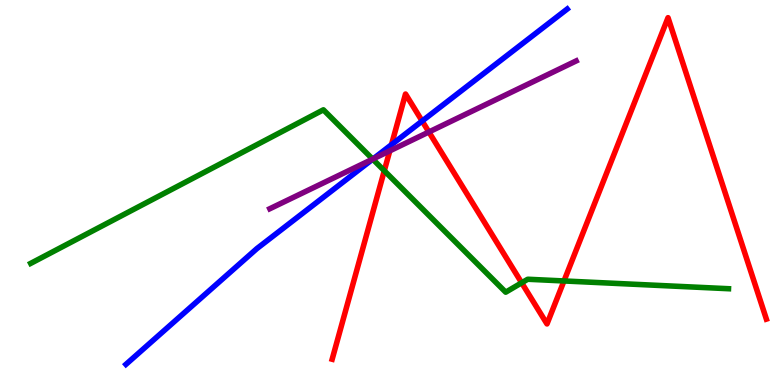[{'lines': ['blue', 'red'], 'intersections': [{'x': 5.05, 'y': 6.24}, {'x': 5.45, 'y': 6.86}]}, {'lines': ['green', 'red'], 'intersections': [{'x': 4.96, 'y': 5.57}, {'x': 6.73, 'y': 2.65}, {'x': 7.28, 'y': 2.7}]}, {'lines': ['purple', 'red'], 'intersections': [{'x': 5.03, 'y': 6.08}, {'x': 5.53, 'y': 6.57}]}, {'lines': ['blue', 'green'], 'intersections': [{'x': 4.81, 'y': 5.87}]}, {'lines': ['blue', 'purple'], 'intersections': [{'x': 4.81, 'y': 5.87}]}, {'lines': ['green', 'purple'], 'intersections': [{'x': 4.81, 'y': 5.87}]}]